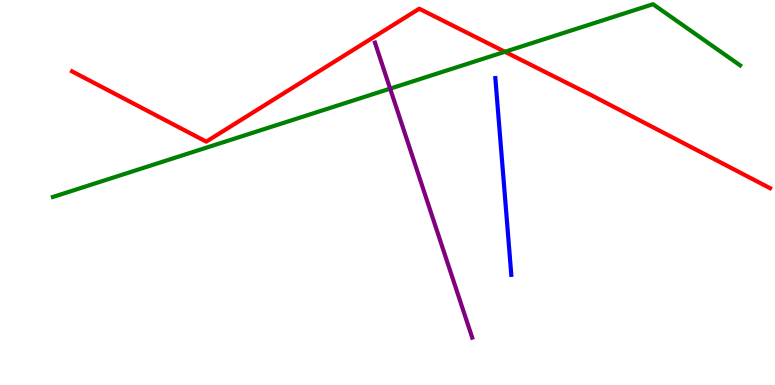[{'lines': ['blue', 'red'], 'intersections': []}, {'lines': ['green', 'red'], 'intersections': [{'x': 6.52, 'y': 8.66}]}, {'lines': ['purple', 'red'], 'intersections': []}, {'lines': ['blue', 'green'], 'intersections': []}, {'lines': ['blue', 'purple'], 'intersections': []}, {'lines': ['green', 'purple'], 'intersections': [{'x': 5.03, 'y': 7.7}]}]